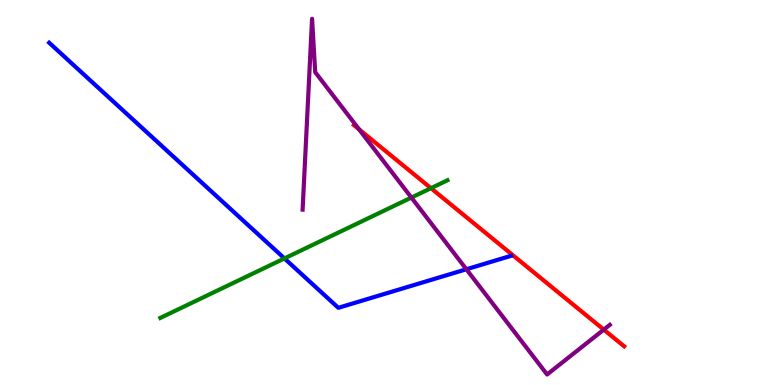[{'lines': ['blue', 'red'], 'intersections': []}, {'lines': ['green', 'red'], 'intersections': [{'x': 5.56, 'y': 5.11}]}, {'lines': ['purple', 'red'], 'intersections': [{'x': 4.63, 'y': 6.64}, {'x': 7.79, 'y': 1.44}]}, {'lines': ['blue', 'green'], 'intersections': [{'x': 3.67, 'y': 3.29}]}, {'lines': ['blue', 'purple'], 'intersections': [{'x': 6.02, 'y': 3.01}]}, {'lines': ['green', 'purple'], 'intersections': [{'x': 5.31, 'y': 4.87}]}]